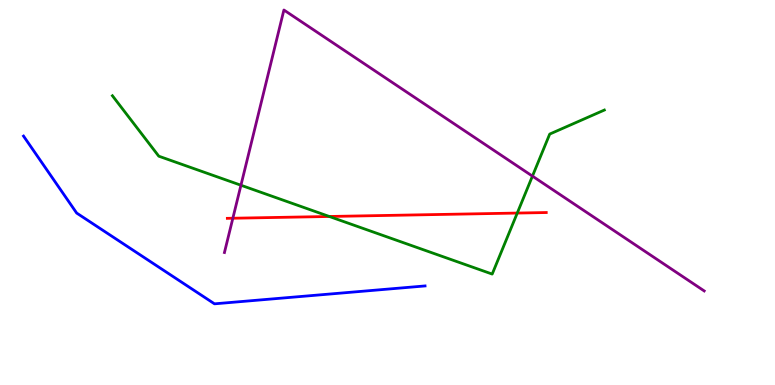[{'lines': ['blue', 'red'], 'intersections': []}, {'lines': ['green', 'red'], 'intersections': [{'x': 4.25, 'y': 4.38}, {'x': 6.67, 'y': 4.47}]}, {'lines': ['purple', 'red'], 'intersections': [{'x': 3.0, 'y': 4.33}]}, {'lines': ['blue', 'green'], 'intersections': []}, {'lines': ['blue', 'purple'], 'intersections': []}, {'lines': ['green', 'purple'], 'intersections': [{'x': 3.11, 'y': 5.19}, {'x': 6.87, 'y': 5.43}]}]